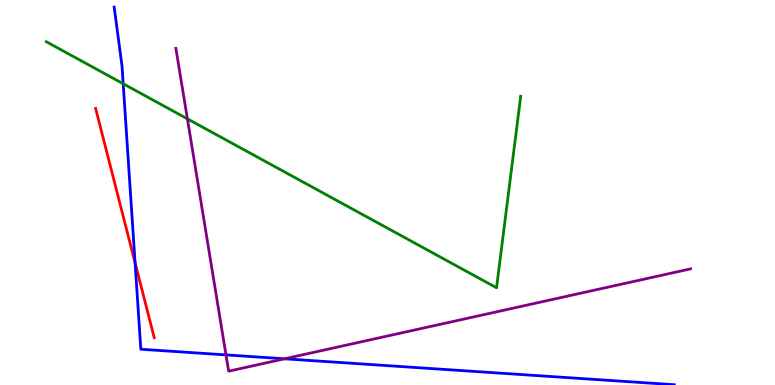[{'lines': ['blue', 'red'], 'intersections': [{'x': 1.74, 'y': 3.17}]}, {'lines': ['green', 'red'], 'intersections': []}, {'lines': ['purple', 'red'], 'intersections': []}, {'lines': ['blue', 'green'], 'intersections': [{'x': 1.59, 'y': 7.82}]}, {'lines': ['blue', 'purple'], 'intersections': [{'x': 2.92, 'y': 0.782}, {'x': 3.67, 'y': 0.681}]}, {'lines': ['green', 'purple'], 'intersections': [{'x': 2.42, 'y': 6.91}]}]